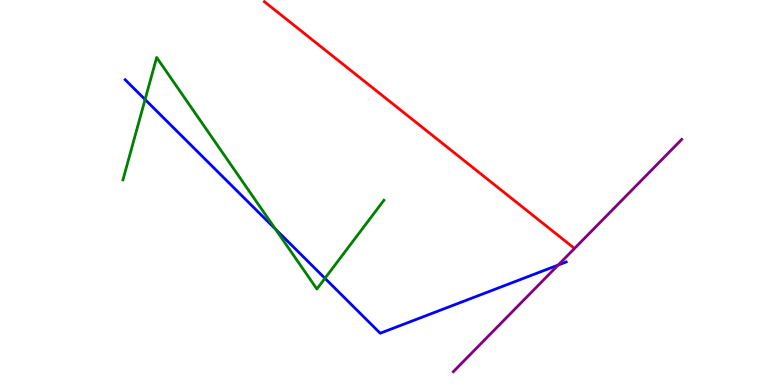[{'lines': ['blue', 'red'], 'intersections': []}, {'lines': ['green', 'red'], 'intersections': []}, {'lines': ['purple', 'red'], 'intersections': []}, {'lines': ['blue', 'green'], 'intersections': [{'x': 1.87, 'y': 7.42}, {'x': 3.55, 'y': 4.05}, {'x': 4.19, 'y': 2.77}]}, {'lines': ['blue', 'purple'], 'intersections': [{'x': 7.2, 'y': 3.12}]}, {'lines': ['green', 'purple'], 'intersections': []}]